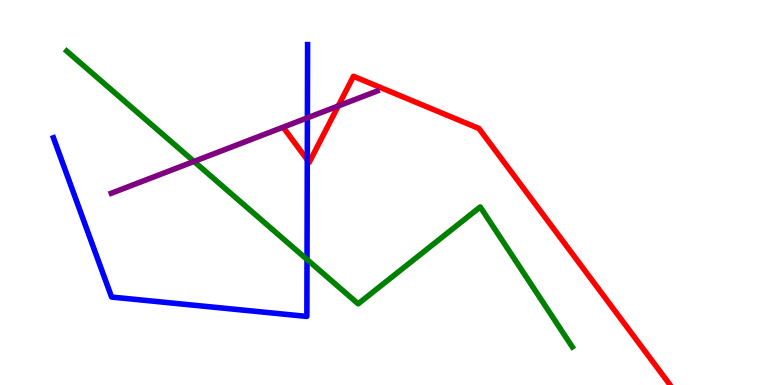[{'lines': ['blue', 'red'], 'intersections': [{'x': 3.96, 'y': 5.85}]}, {'lines': ['green', 'red'], 'intersections': []}, {'lines': ['purple', 'red'], 'intersections': [{'x': 4.36, 'y': 7.25}]}, {'lines': ['blue', 'green'], 'intersections': [{'x': 3.96, 'y': 3.26}]}, {'lines': ['blue', 'purple'], 'intersections': [{'x': 3.97, 'y': 6.94}]}, {'lines': ['green', 'purple'], 'intersections': [{'x': 2.5, 'y': 5.81}]}]